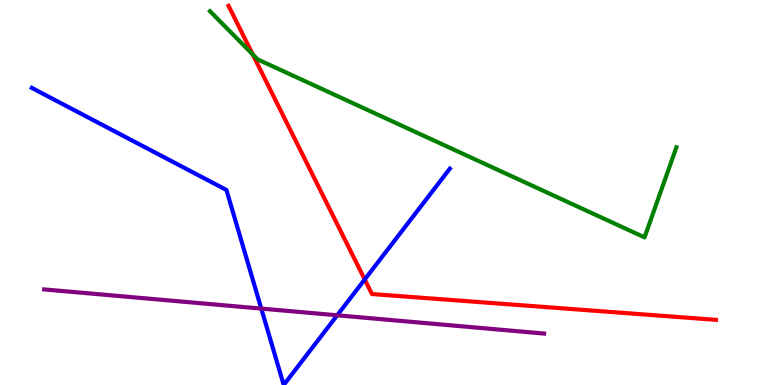[{'lines': ['blue', 'red'], 'intersections': [{'x': 4.71, 'y': 2.74}]}, {'lines': ['green', 'red'], 'intersections': [{'x': 3.26, 'y': 8.59}]}, {'lines': ['purple', 'red'], 'intersections': []}, {'lines': ['blue', 'green'], 'intersections': []}, {'lines': ['blue', 'purple'], 'intersections': [{'x': 3.37, 'y': 1.98}, {'x': 4.35, 'y': 1.81}]}, {'lines': ['green', 'purple'], 'intersections': []}]